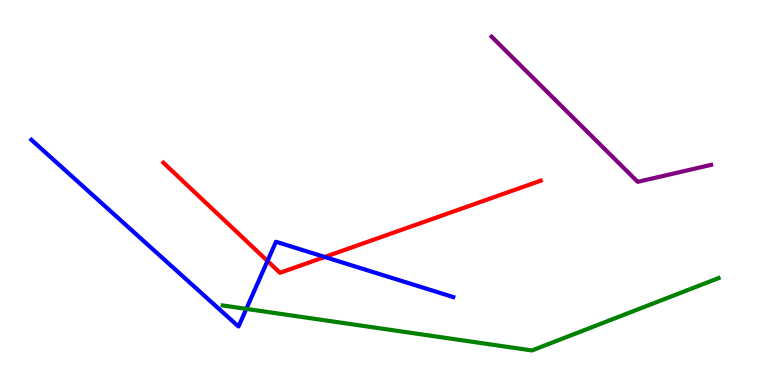[{'lines': ['blue', 'red'], 'intersections': [{'x': 3.45, 'y': 3.22}, {'x': 4.19, 'y': 3.33}]}, {'lines': ['green', 'red'], 'intersections': []}, {'lines': ['purple', 'red'], 'intersections': []}, {'lines': ['blue', 'green'], 'intersections': [{'x': 3.18, 'y': 1.98}]}, {'lines': ['blue', 'purple'], 'intersections': []}, {'lines': ['green', 'purple'], 'intersections': []}]